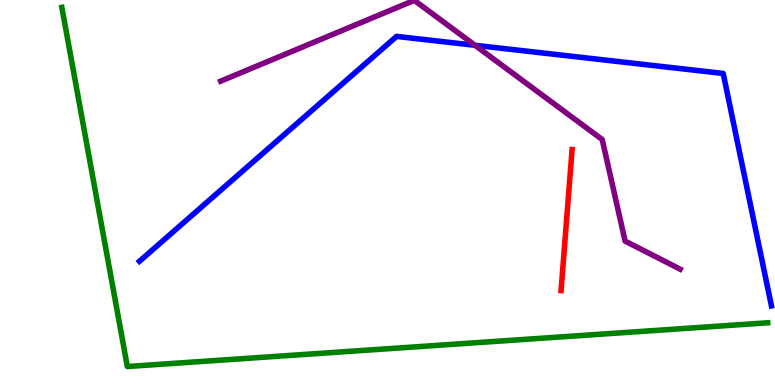[{'lines': ['blue', 'red'], 'intersections': []}, {'lines': ['green', 'red'], 'intersections': []}, {'lines': ['purple', 'red'], 'intersections': []}, {'lines': ['blue', 'green'], 'intersections': []}, {'lines': ['blue', 'purple'], 'intersections': [{'x': 6.13, 'y': 8.82}]}, {'lines': ['green', 'purple'], 'intersections': []}]